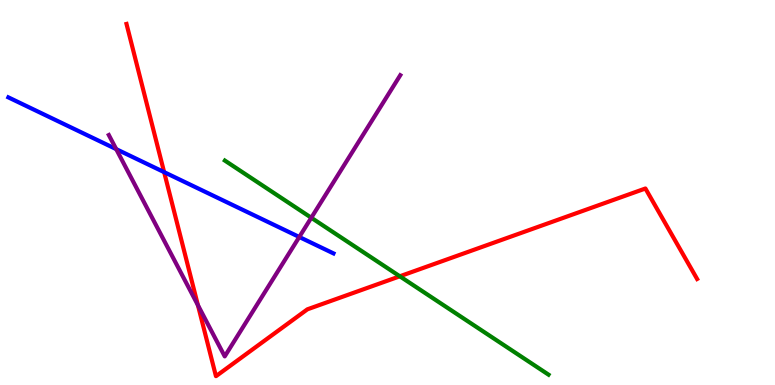[{'lines': ['blue', 'red'], 'intersections': [{'x': 2.12, 'y': 5.53}]}, {'lines': ['green', 'red'], 'intersections': [{'x': 5.16, 'y': 2.82}]}, {'lines': ['purple', 'red'], 'intersections': [{'x': 2.55, 'y': 2.07}]}, {'lines': ['blue', 'green'], 'intersections': []}, {'lines': ['blue', 'purple'], 'intersections': [{'x': 1.5, 'y': 6.13}, {'x': 3.86, 'y': 3.84}]}, {'lines': ['green', 'purple'], 'intersections': [{'x': 4.02, 'y': 4.34}]}]